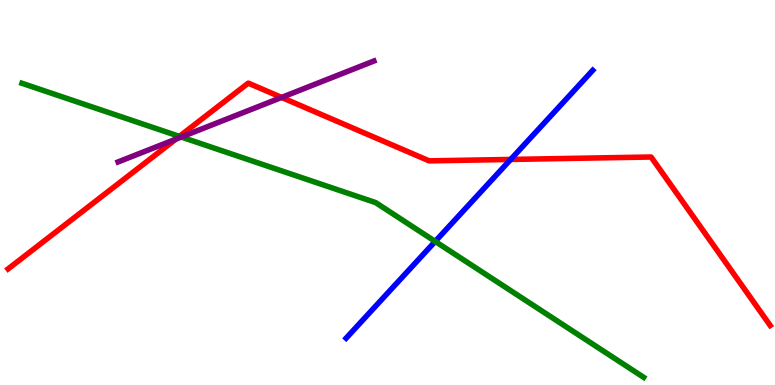[{'lines': ['blue', 'red'], 'intersections': [{'x': 6.59, 'y': 5.86}]}, {'lines': ['green', 'red'], 'intersections': [{'x': 2.31, 'y': 6.46}]}, {'lines': ['purple', 'red'], 'intersections': [{'x': 2.27, 'y': 6.39}, {'x': 3.63, 'y': 7.47}]}, {'lines': ['blue', 'green'], 'intersections': [{'x': 5.62, 'y': 3.73}]}, {'lines': ['blue', 'purple'], 'intersections': []}, {'lines': ['green', 'purple'], 'intersections': [{'x': 2.34, 'y': 6.44}]}]